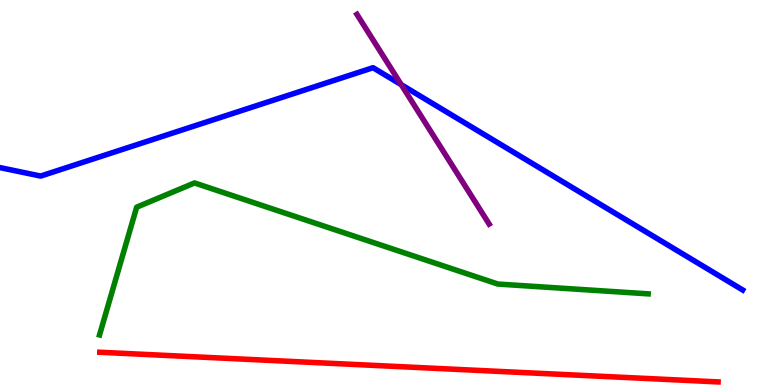[{'lines': ['blue', 'red'], 'intersections': []}, {'lines': ['green', 'red'], 'intersections': []}, {'lines': ['purple', 'red'], 'intersections': []}, {'lines': ['blue', 'green'], 'intersections': []}, {'lines': ['blue', 'purple'], 'intersections': [{'x': 5.18, 'y': 7.8}]}, {'lines': ['green', 'purple'], 'intersections': []}]